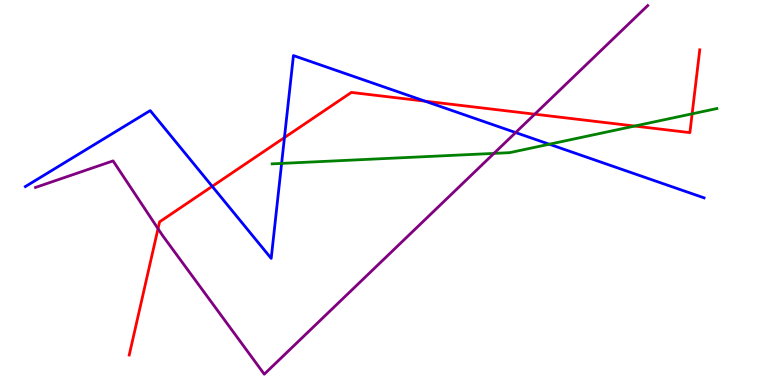[{'lines': ['blue', 'red'], 'intersections': [{'x': 2.74, 'y': 5.16}, {'x': 3.67, 'y': 6.43}, {'x': 5.48, 'y': 7.37}]}, {'lines': ['green', 'red'], 'intersections': [{'x': 8.19, 'y': 6.73}, {'x': 8.93, 'y': 7.04}]}, {'lines': ['purple', 'red'], 'intersections': [{'x': 2.04, 'y': 4.06}, {'x': 6.9, 'y': 7.03}]}, {'lines': ['blue', 'green'], 'intersections': [{'x': 3.63, 'y': 5.76}, {'x': 7.09, 'y': 6.25}]}, {'lines': ['blue', 'purple'], 'intersections': [{'x': 6.65, 'y': 6.56}]}, {'lines': ['green', 'purple'], 'intersections': [{'x': 6.37, 'y': 6.02}]}]